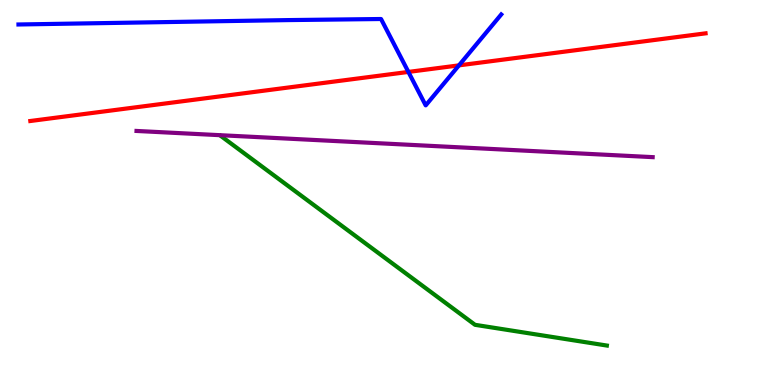[{'lines': ['blue', 'red'], 'intersections': [{'x': 5.27, 'y': 8.13}, {'x': 5.92, 'y': 8.3}]}, {'lines': ['green', 'red'], 'intersections': []}, {'lines': ['purple', 'red'], 'intersections': []}, {'lines': ['blue', 'green'], 'intersections': []}, {'lines': ['blue', 'purple'], 'intersections': []}, {'lines': ['green', 'purple'], 'intersections': []}]